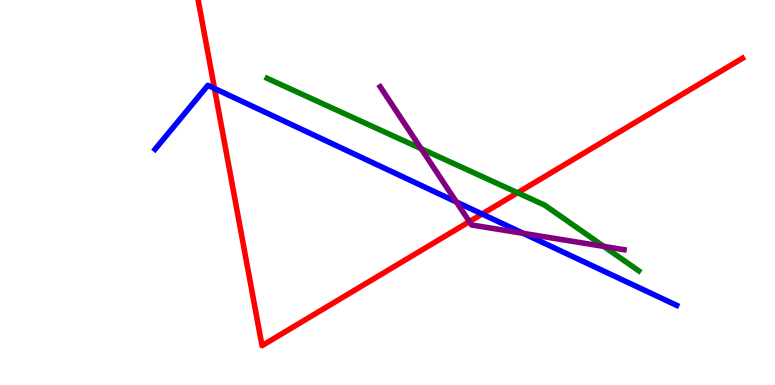[{'lines': ['blue', 'red'], 'intersections': [{'x': 2.77, 'y': 7.7}, {'x': 6.22, 'y': 4.44}]}, {'lines': ['green', 'red'], 'intersections': [{'x': 6.68, 'y': 4.99}]}, {'lines': ['purple', 'red'], 'intersections': [{'x': 6.06, 'y': 4.24}]}, {'lines': ['blue', 'green'], 'intersections': []}, {'lines': ['blue', 'purple'], 'intersections': [{'x': 5.89, 'y': 4.75}, {'x': 6.75, 'y': 3.94}]}, {'lines': ['green', 'purple'], 'intersections': [{'x': 5.43, 'y': 6.14}, {'x': 7.79, 'y': 3.6}]}]